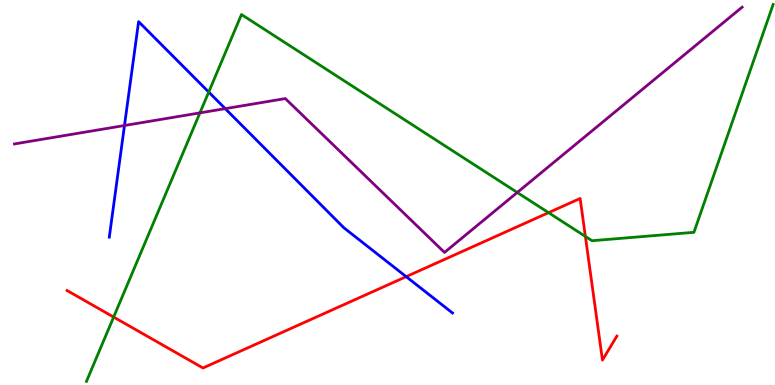[{'lines': ['blue', 'red'], 'intersections': [{'x': 5.24, 'y': 2.81}]}, {'lines': ['green', 'red'], 'intersections': [{'x': 1.47, 'y': 1.76}, {'x': 7.08, 'y': 4.48}, {'x': 7.55, 'y': 3.86}]}, {'lines': ['purple', 'red'], 'intersections': []}, {'lines': ['blue', 'green'], 'intersections': [{'x': 2.69, 'y': 7.61}]}, {'lines': ['blue', 'purple'], 'intersections': [{'x': 1.61, 'y': 6.74}, {'x': 2.91, 'y': 7.18}]}, {'lines': ['green', 'purple'], 'intersections': [{'x': 2.58, 'y': 7.07}, {'x': 6.67, 'y': 5.0}]}]